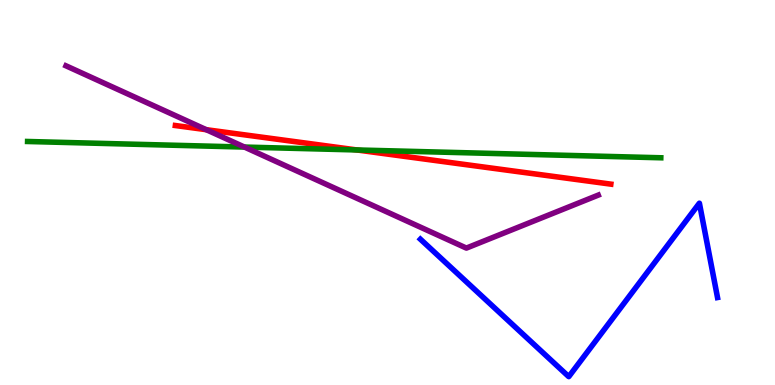[{'lines': ['blue', 'red'], 'intersections': []}, {'lines': ['green', 'red'], 'intersections': [{'x': 4.6, 'y': 6.1}]}, {'lines': ['purple', 'red'], 'intersections': [{'x': 2.66, 'y': 6.63}]}, {'lines': ['blue', 'green'], 'intersections': []}, {'lines': ['blue', 'purple'], 'intersections': []}, {'lines': ['green', 'purple'], 'intersections': [{'x': 3.15, 'y': 6.18}]}]